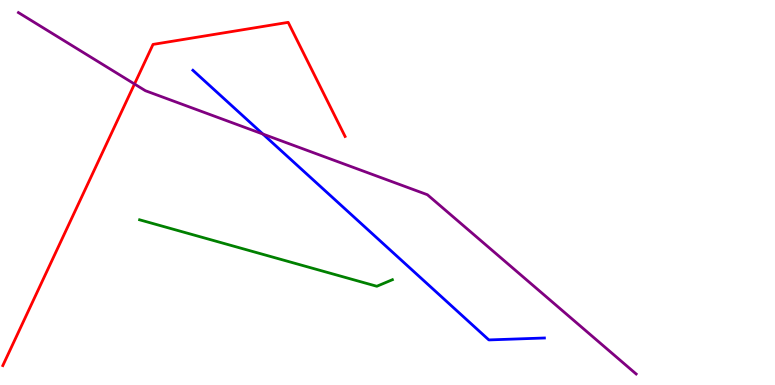[{'lines': ['blue', 'red'], 'intersections': []}, {'lines': ['green', 'red'], 'intersections': []}, {'lines': ['purple', 'red'], 'intersections': [{'x': 1.74, 'y': 7.82}]}, {'lines': ['blue', 'green'], 'intersections': []}, {'lines': ['blue', 'purple'], 'intersections': [{'x': 3.39, 'y': 6.52}]}, {'lines': ['green', 'purple'], 'intersections': []}]